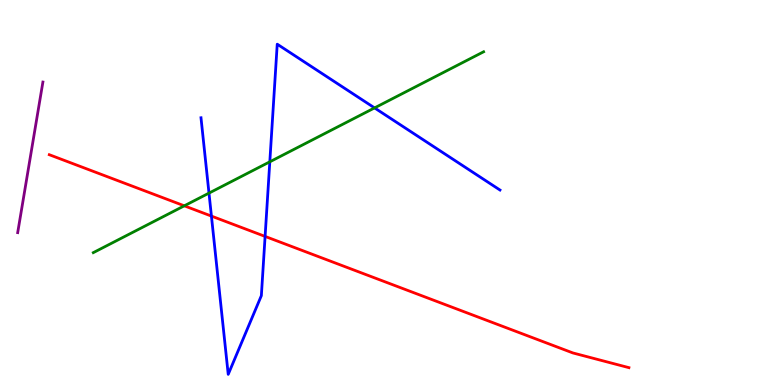[{'lines': ['blue', 'red'], 'intersections': [{'x': 2.73, 'y': 4.39}, {'x': 3.42, 'y': 3.86}]}, {'lines': ['green', 'red'], 'intersections': [{'x': 2.38, 'y': 4.65}]}, {'lines': ['purple', 'red'], 'intersections': []}, {'lines': ['blue', 'green'], 'intersections': [{'x': 2.7, 'y': 4.98}, {'x': 3.48, 'y': 5.8}, {'x': 4.83, 'y': 7.2}]}, {'lines': ['blue', 'purple'], 'intersections': []}, {'lines': ['green', 'purple'], 'intersections': []}]